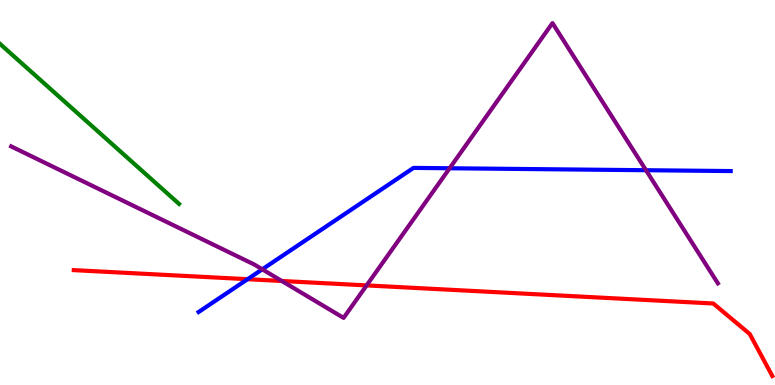[{'lines': ['blue', 'red'], 'intersections': [{'x': 3.19, 'y': 2.75}]}, {'lines': ['green', 'red'], 'intersections': []}, {'lines': ['purple', 'red'], 'intersections': [{'x': 3.64, 'y': 2.7}, {'x': 4.73, 'y': 2.59}]}, {'lines': ['blue', 'green'], 'intersections': []}, {'lines': ['blue', 'purple'], 'intersections': [{'x': 3.38, 'y': 3.0}, {'x': 5.8, 'y': 5.63}, {'x': 8.34, 'y': 5.58}]}, {'lines': ['green', 'purple'], 'intersections': []}]